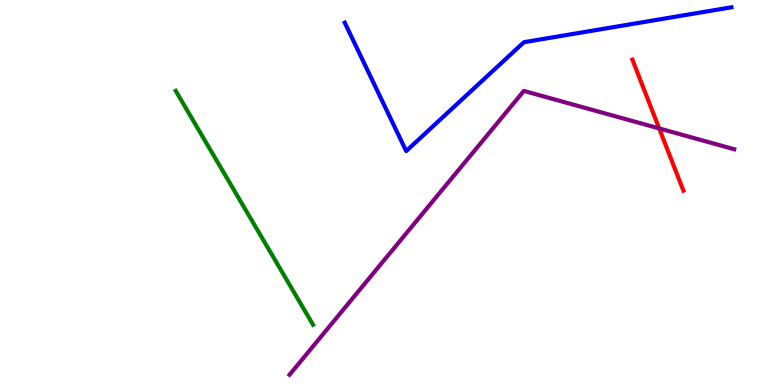[{'lines': ['blue', 'red'], 'intersections': []}, {'lines': ['green', 'red'], 'intersections': []}, {'lines': ['purple', 'red'], 'intersections': [{'x': 8.51, 'y': 6.66}]}, {'lines': ['blue', 'green'], 'intersections': []}, {'lines': ['blue', 'purple'], 'intersections': []}, {'lines': ['green', 'purple'], 'intersections': []}]